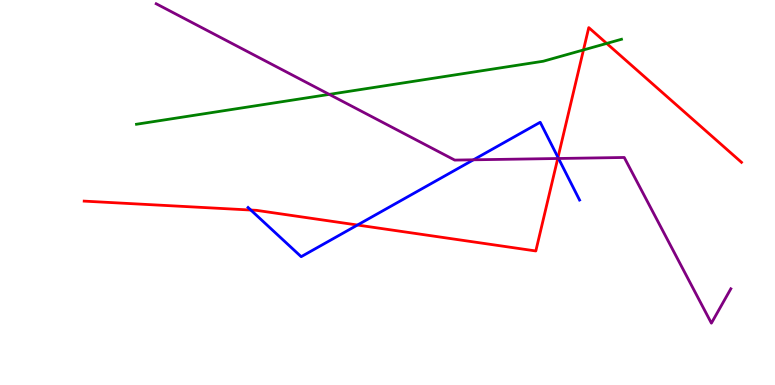[{'lines': ['blue', 'red'], 'intersections': [{'x': 3.24, 'y': 4.54}, {'x': 4.61, 'y': 4.16}, {'x': 7.2, 'y': 5.91}]}, {'lines': ['green', 'red'], 'intersections': [{'x': 7.53, 'y': 8.7}, {'x': 7.83, 'y': 8.87}]}, {'lines': ['purple', 'red'], 'intersections': [{'x': 7.2, 'y': 5.88}]}, {'lines': ['blue', 'green'], 'intersections': []}, {'lines': ['blue', 'purple'], 'intersections': [{'x': 6.11, 'y': 5.85}, {'x': 7.21, 'y': 5.88}]}, {'lines': ['green', 'purple'], 'intersections': [{'x': 4.25, 'y': 7.55}]}]